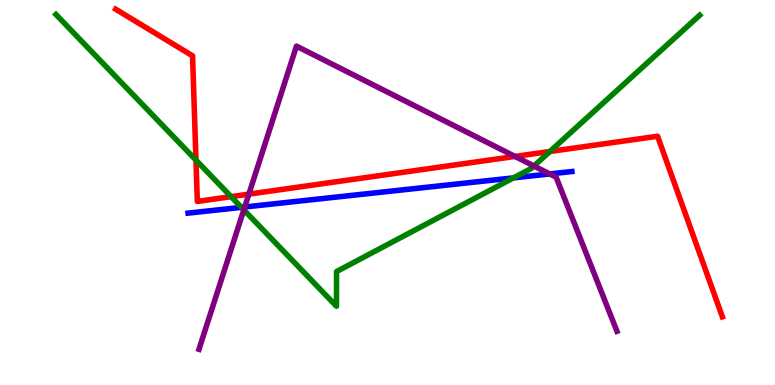[{'lines': ['blue', 'red'], 'intersections': []}, {'lines': ['green', 'red'], 'intersections': [{'x': 2.53, 'y': 5.84}, {'x': 2.98, 'y': 4.89}, {'x': 7.1, 'y': 6.07}]}, {'lines': ['purple', 'red'], 'intersections': [{'x': 3.21, 'y': 4.96}, {'x': 6.65, 'y': 5.94}]}, {'lines': ['blue', 'green'], 'intersections': [{'x': 3.11, 'y': 4.61}, {'x': 6.63, 'y': 5.38}]}, {'lines': ['blue', 'purple'], 'intersections': [{'x': 3.16, 'y': 4.62}, {'x': 7.09, 'y': 5.48}]}, {'lines': ['green', 'purple'], 'intersections': [{'x': 3.15, 'y': 4.55}, {'x': 6.89, 'y': 5.69}]}]